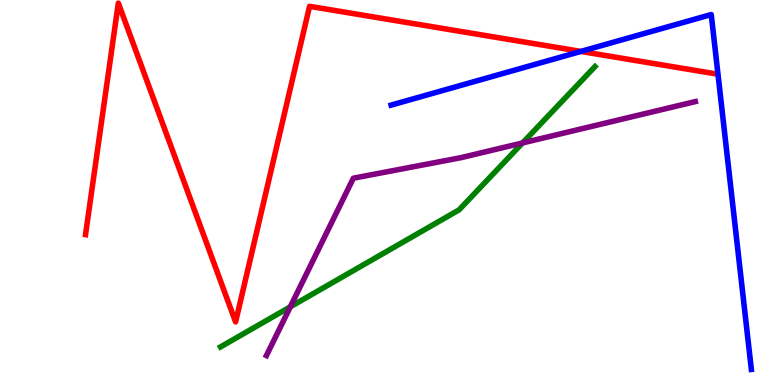[{'lines': ['blue', 'red'], 'intersections': [{'x': 7.5, 'y': 8.66}]}, {'lines': ['green', 'red'], 'intersections': []}, {'lines': ['purple', 'red'], 'intersections': []}, {'lines': ['blue', 'green'], 'intersections': []}, {'lines': ['blue', 'purple'], 'intersections': []}, {'lines': ['green', 'purple'], 'intersections': [{'x': 3.75, 'y': 2.03}, {'x': 6.74, 'y': 6.29}]}]